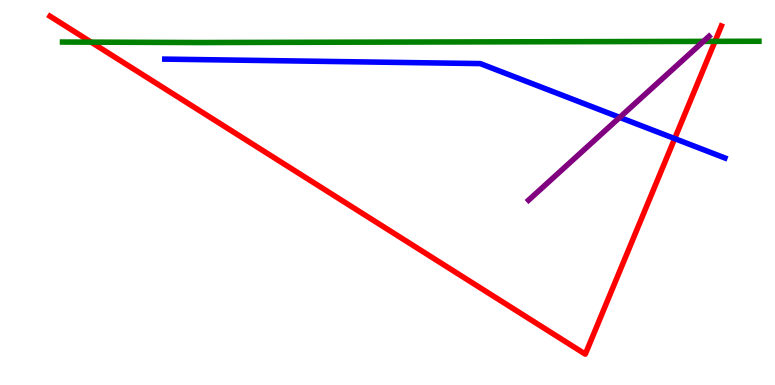[{'lines': ['blue', 'red'], 'intersections': [{'x': 8.71, 'y': 6.4}]}, {'lines': ['green', 'red'], 'intersections': [{'x': 1.18, 'y': 8.91}, {'x': 9.23, 'y': 8.93}]}, {'lines': ['purple', 'red'], 'intersections': []}, {'lines': ['blue', 'green'], 'intersections': []}, {'lines': ['blue', 'purple'], 'intersections': [{'x': 8.0, 'y': 6.95}]}, {'lines': ['green', 'purple'], 'intersections': [{'x': 9.08, 'y': 8.93}]}]